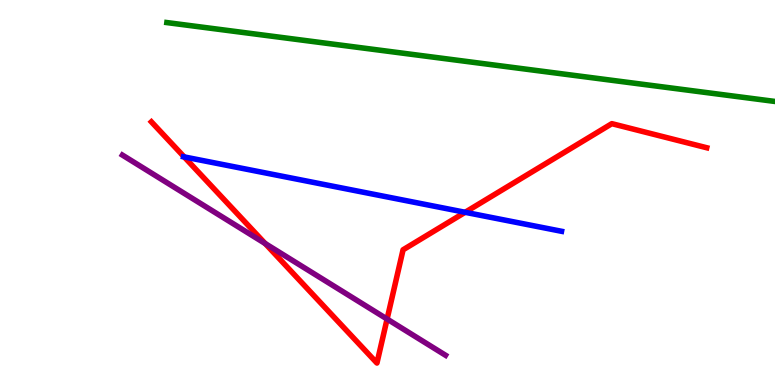[{'lines': ['blue', 'red'], 'intersections': [{'x': 2.38, 'y': 5.92}, {'x': 6.0, 'y': 4.49}]}, {'lines': ['green', 'red'], 'intersections': []}, {'lines': ['purple', 'red'], 'intersections': [{'x': 3.42, 'y': 3.67}, {'x': 4.99, 'y': 1.71}]}, {'lines': ['blue', 'green'], 'intersections': []}, {'lines': ['blue', 'purple'], 'intersections': []}, {'lines': ['green', 'purple'], 'intersections': []}]